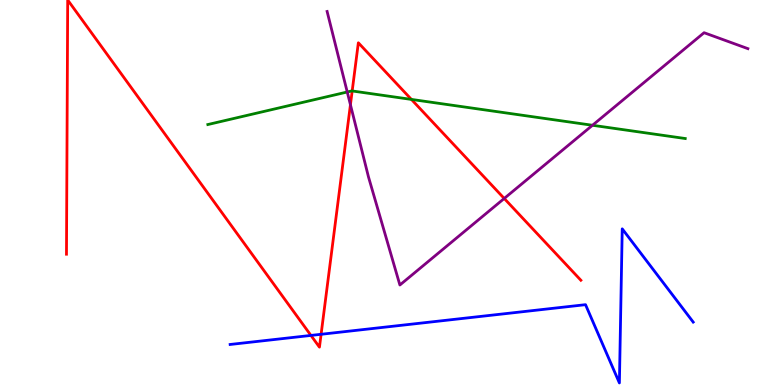[{'lines': ['blue', 'red'], 'intersections': [{'x': 4.01, 'y': 1.29}, {'x': 4.14, 'y': 1.32}]}, {'lines': ['green', 'red'], 'intersections': [{'x': 4.54, 'y': 7.64}, {'x': 5.31, 'y': 7.42}]}, {'lines': ['purple', 'red'], 'intersections': [{'x': 4.52, 'y': 7.28}, {'x': 6.51, 'y': 4.85}]}, {'lines': ['blue', 'green'], 'intersections': []}, {'lines': ['blue', 'purple'], 'intersections': []}, {'lines': ['green', 'purple'], 'intersections': [{'x': 4.48, 'y': 7.61}, {'x': 7.64, 'y': 6.75}]}]